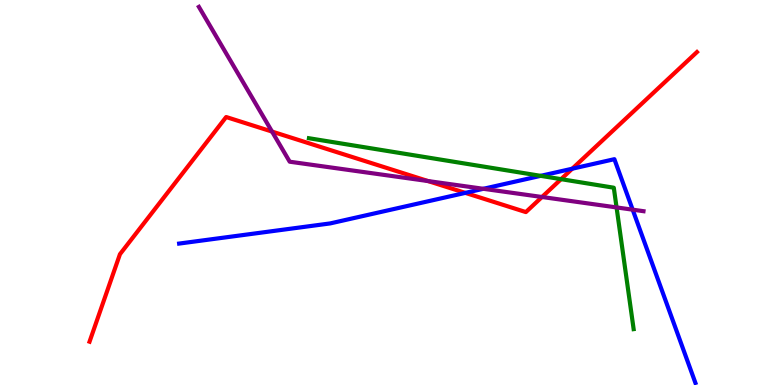[{'lines': ['blue', 'red'], 'intersections': [{'x': 6.0, 'y': 4.99}, {'x': 7.38, 'y': 5.62}]}, {'lines': ['green', 'red'], 'intersections': [{'x': 7.24, 'y': 5.35}]}, {'lines': ['purple', 'red'], 'intersections': [{'x': 3.51, 'y': 6.58}, {'x': 5.52, 'y': 5.3}, {'x': 6.99, 'y': 4.88}]}, {'lines': ['blue', 'green'], 'intersections': [{'x': 6.98, 'y': 5.43}]}, {'lines': ['blue', 'purple'], 'intersections': [{'x': 6.24, 'y': 5.1}, {'x': 8.16, 'y': 4.55}]}, {'lines': ['green', 'purple'], 'intersections': [{'x': 7.96, 'y': 4.61}]}]